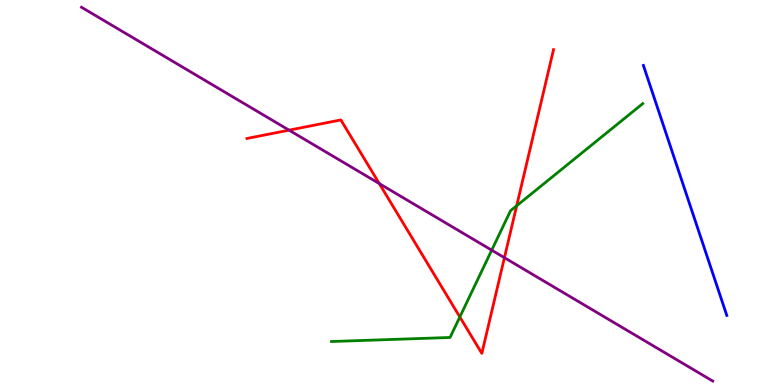[{'lines': ['blue', 'red'], 'intersections': []}, {'lines': ['green', 'red'], 'intersections': [{'x': 5.93, 'y': 1.77}, {'x': 6.67, 'y': 4.66}]}, {'lines': ['purple', 'red'], 'intersections': [{'x': 3.73, 'y': 6.62}, {'x': 4.89, 'y': 5.23}, {'x': 6.51, 'y': 3.31}]}, {'lines': ['blue', 'green'], 'intersections': []}, {'lines': ['blue', 'purple'], 'intersections': []}, {'lines': ['green', 'purple'], 'intersections': [{'x': 6.34, 'y': 3.5}]}]